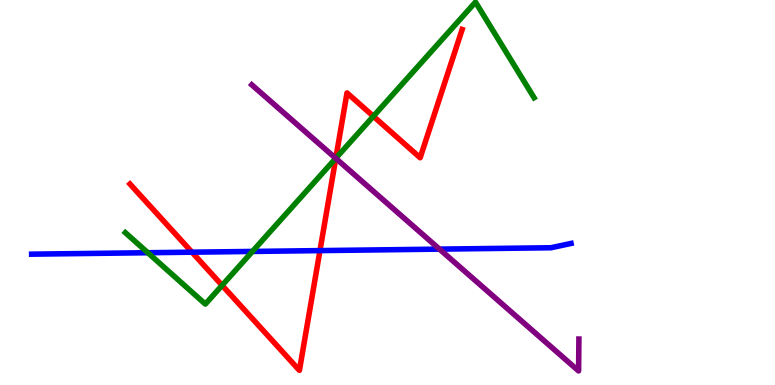[{'lines': ['blue', 'red'], 'intersections': [{'x': 2.48, 'y': 3.45}, {'x': 4.13, 'y': 3.49}]}, {'lines': ['green', 'red'], 'intersections': [{'x': 2.87, 'y': 2.59}, {'x': 4.33, 'y': 5.89}, {'x': 4.82, 'y': 6.98}]}, {'lines': ['purple', 'red'], 'intersections': [{'x': 4.33, 'y': 5.89}]}, {'lines': ['blue', 'green'], 'intersections': [{'x': 1.91, 'y': 3.44}, {'x': 3.26, 'y': 3.47}]}, {'lines': ['blue', 'purple'], 'intersections': [{'x': 5.67, 'y': 3.53}]}, {'lines': ['green', 'purple'], 'intersections': [{'x': 4.33, 'y': 5.89}]}]